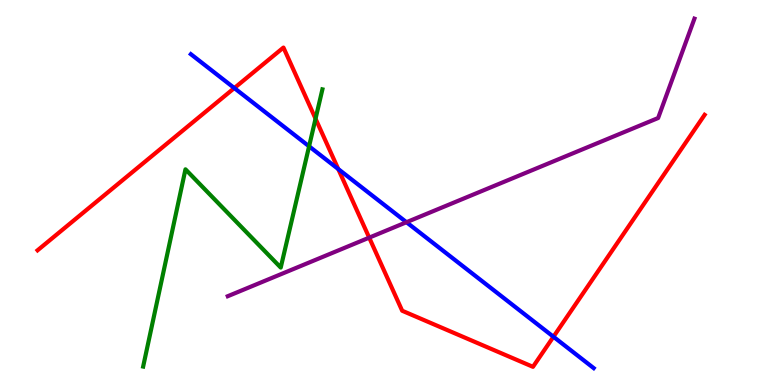[{'lines': ['blue', 'red'], 'intersections': [{'x': 3.02, 'y': 7.71}, {'x': 4.36, 'y': 5.61}, {'x': 7.14, 'y': 1.25}]}, {'lines': ['green', 'red'], 'intersections': [{'x': 4.07, 'y': 6.92}]}, {'lines': ['purple', 'red'], 'intersections': [{'x': 4.76, 'y': 3.83}]}, {'lines': ['blue', 'green'], 'intersections': [{'x': 3.99, 'y': 6.2}]}, {'lines': ['blue', 'purple'], 'intersections': [{'x': 5.24, 'y': 4.23}]}, {'lines': ['green', 'purple'], 'intersections': []}]